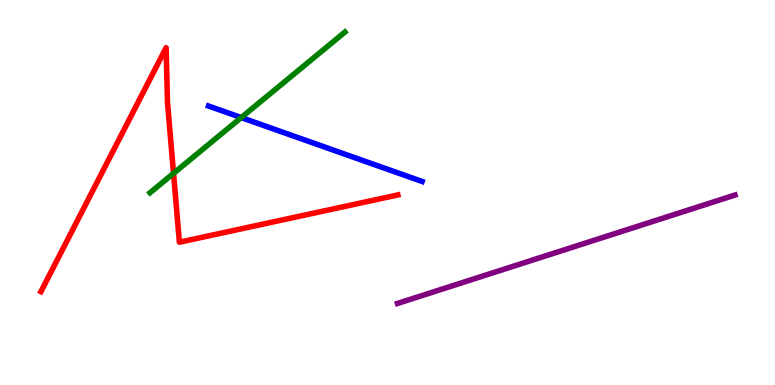[{'lines': ['blue', 'red'], 'intersections': []}, {'lines': ['green', 'red'], 'intersections': [{'x': 2.24, 'y': 5.5}]}, {'lines': ['purple', 'red'], 'intersections': []}, {'lines': ['blue', 'green'], 'intersections': [{'x': 3.11, 'y': 6.95}]}, {'lines': ['blue', 'purple'], 'intersections': []}, {'lines': ['green', 'purple'], 'intersections': []}]